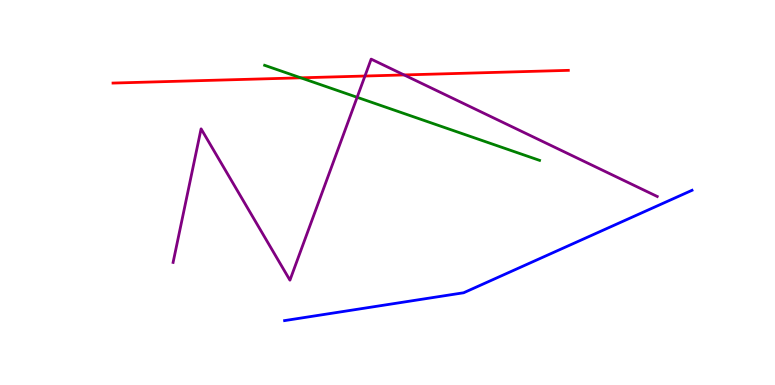[{'lines': ['blue', 'red'], 'intersections': []}, {'lines': ['green', 'red'], 'intersections': [{'x': 3.88, 'y': 7.98}]}, {'lines': ['purple', 'red'], 'intersections': [{'x': 4.71, 'y': 8.03}, {'x': 5.21, 'y': 8.05}]}, {'lines': ['blue', 'green'], 'intersections': []}, {'lines': ['blue', 'purple'], 'intersections': []}, {'lines': ['green', 'purple'], 'intersections': [{'x': 4.61, 'y': 7.47}]}]